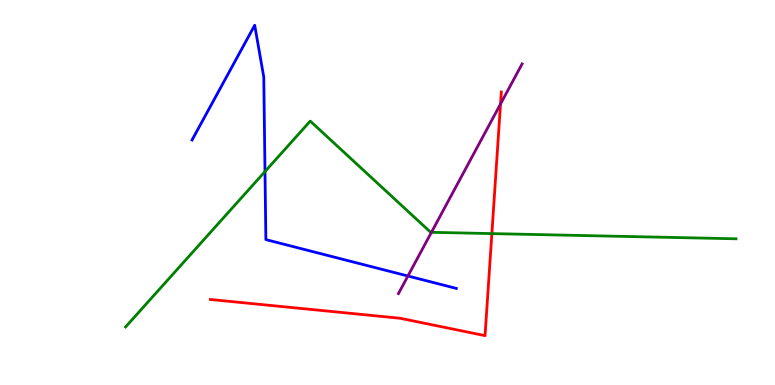[{'lines': ['blue', 'red'], 'intersections': []}, {'lines': ['green', 'red'], 'intersections': [{'x': 6.35, 'y': 3.93}]}, {'lines': ['purple', 'red'], 'intersections': [{'x': 6.46, 'y': 7.3}]}, {'lines': ['blue', 'green'], 'intersections': [{'x': 3.42, 'y': 5.54}]}, {'lines': ['blue', 'purple'], 'intersections': [{'x': 5.26, 'y': 2.83}]}, {'lines': ['green', 'purple'], 'intersections': [{'x': 5.57, 'y': 3.97}]}]